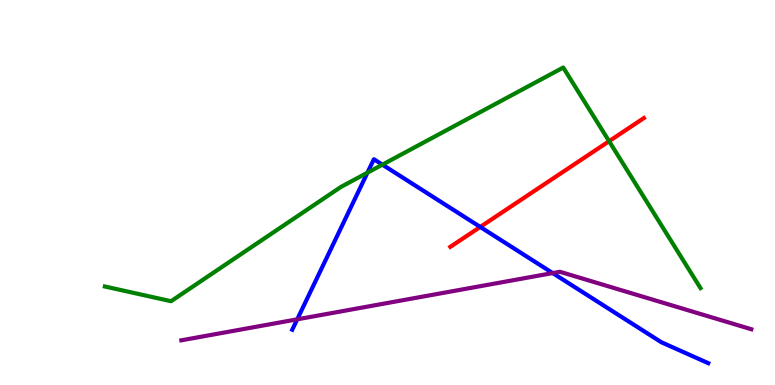[{'lines': ['blue', 'red'], 'intersections': [{'x': 6.2, 'y': 4.11}]}, {'lines': ['green', 'red'], 'intersections': [{'x': 7.86, 'y': 6.33}]}, {'lines': ['purple', 'red'], 'intersections': []}, {'lines': ['blue', 'green'], 'intersections': [{'x': 4.74, 'y': 5.51}, {'x': 4.93, 'y': 5.72}]}, {'lines': ['blue', 'purple'], 'intersections': [{'x': 3.84, 'y': 1.71}, {'x': 7.13, 'y': 2.91}]}, {'lines': ['green', 'purple'], 'intersections': []}]